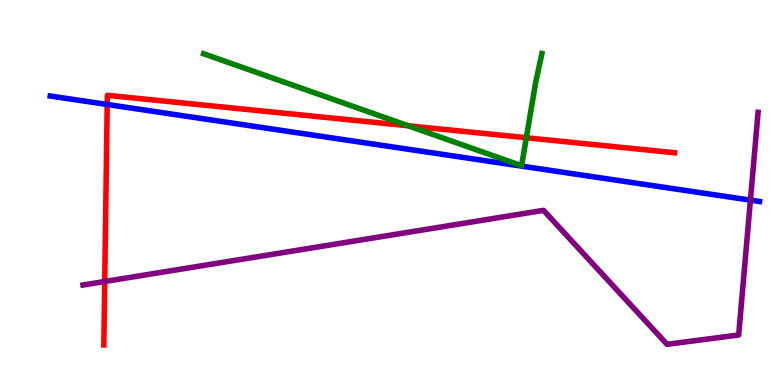[{'lines': ['blue', 'red'], 'intersections': [{'x': 1.38, 'y': 7.29}]}, {'lines': ['green', 'red'], 'intersections': [{'x': 5.27, 'y': 6.73}, {'x': 6.79, 'y': 6.42}]}, {'lines': ['purple', 'red'], 'intersections': [{'x': 1.35, 'y': 2.69}]}, {'lines': ['blue', 'green'], 'intersections': []}, {'lines': ['blue', 'purple'], 'intersections': [{'x': 9.68, 'y': 4.8}]}, {'lines': ['green', 'purple'], 'intersections': []}]